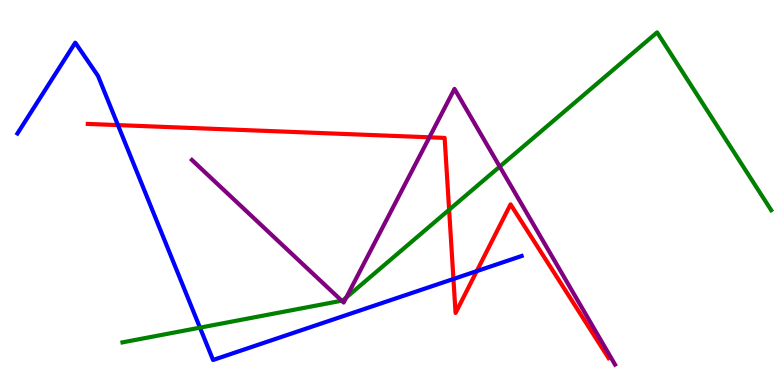[{'lines': ['blue', 'red'], 'intersections': [{'x': 1.52, 'y': 6.75}, {'x': 5.85, 'y': 2.75}, {'x': 6.15, 'y': 2.96}]}, {'lines': ['green', 'red'], 'intersections': [{'x': 5.8, 'y': 4.55}]}, {'lines': ['purple', 'red'], 'intersections': [{'x': 5.54, 'y': 6.43}]}, {'lines': ['blue', 'green'], 'intersections': [{'x': 2.58, 'y': 1.49}]}, {'lines': ['blue', 'purple'], 'intersections': []}, {'lines': ['green', 'purple'], 'intersections': [{'x': 4.41, 'y': 2.19}, {'x': 4.47, 'y': 2.27}, {'x': 6.45, 'y': 5.67}]}]